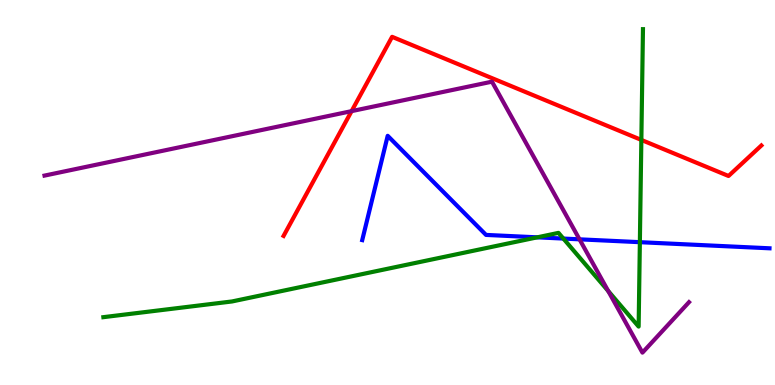[{'lines': ['blue', 'red'], 'intersections': []}, {'lines': ['green', 'red'], 'intersections': [{'x': 8.28, 'y': 6.37}]}, {'lines': ['purple', 'red'], 'intersections': [{'x': 4.54, 'y': 7.11}]}, {'lines': ['blue', 'green'], 'intersections': [{'x': 6.93, 'y': 3.84}, {'x': 7.27, 'y': 3.8}, {'x': 8.26, 'y': 3.71}]}, {'lines': ['blue', 'purple'], 'intersections': [{'x': 7.48, 'y': 3.78}]}, {'lines': ['green', 'purple'], 'intersections': [{'x': 7.85, 'y': 2.44}]}]